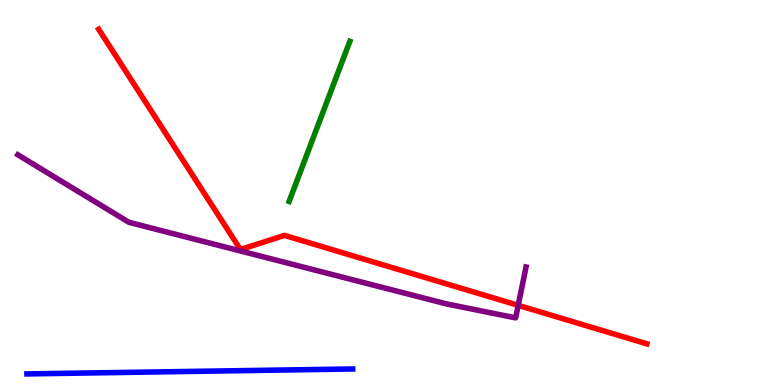[{'lines': ['blue', 'red'], 'intersections': []}, {'lines': ['green', 'red'], 'intersections': []}, {'lines': ['purple', 'red'], 'intersections': [{'x': 6.69, 'y': 2.07}]}, {'lines': ['blue', 'green'], 'intersections': []}, {'lines': ['blue', 'purple'], 'intersections': []}, {'lines': ['green', 'purple'], 'intersections': []}]